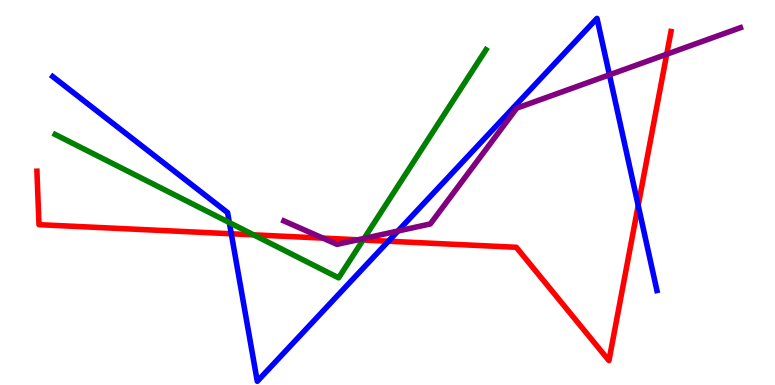[{'lines': ['blue', 'red'], 'intersections': [{'x': 2.98, 'y': 3.93}, {'x': 5.01, 'y': 3.73}, {'x': 8.23, 'y': 4.66}]}, {'lines': ['green', 'red'], 'intersections': [{'x': 3.27, 'y': 3.9}, {'x': 4.68, 'y': 3.77}]}, {'lines': ['purple', 'red'], 'intersections': [{'x': 4.17, 'y': 3.82}, {'x': 4.62, 'y': 3.77}, {'x': 8.6, 'y': 8.59}]}, {'lines': ['blue', 'green'], 'intersections': [{'x': 2.96, 'y': 4.22}]}, {'lines': ['blue', 'purple'], 'intersections': [{'x': 5.13, 'y': 4.0}, {'x': 7.86, 'y': 8.06}]}, {'lines': ['green', 'purple'], 'intersections': [{'x': 4.7, 'y': 3.81}]}]